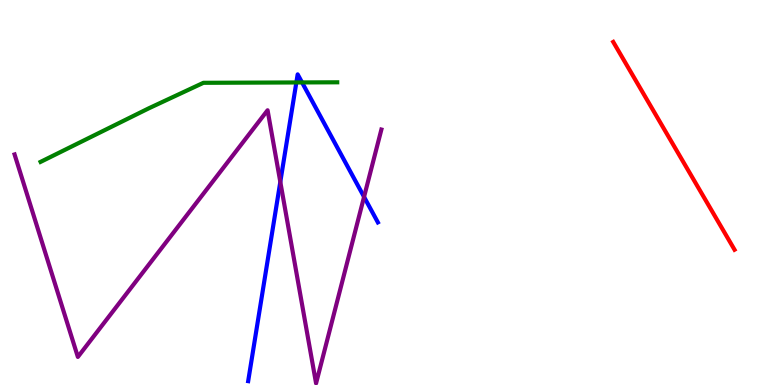[{'lines': ['blue', 'red'], 'intersections': []}, {'lines': ['green', 'red'], 'intersections': []}, {'lines': ['purple', 'red'], 'intersections': []}, {'lines': ['blue', 'green'], 'intersections': [{'x': 3.82, 'y': 7.86}, {'x': 3.9, 'y': 7.86}]}, {'lines': ['blue', 'purple'], 'intersections': [{'x': 3.62, 'y': 5.27}, {'x': 4.7, 'y': 4.89}]}, {'lines': ['green', 'purple'], 'intersections': []}]